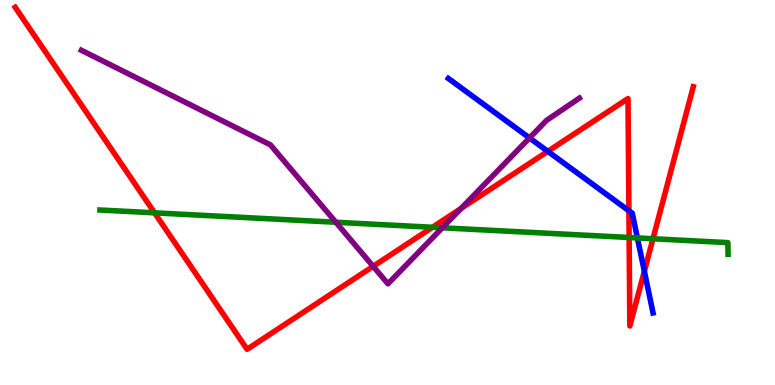[{'lines': ['blue', 'red'], 'intersections': [{'x': 7.07, 'y': 6.07}, {'x': 8.11, 'y': 4.53}, {'x': 8.31, 'y': 2.95}]}, {'lines': ['green', 'red'], 'intersections': [{'x': 1.99, 'y': 4.47}, {'x': 5.58, 'y': 4.1}, {'x': 8.12, 'y': 3.83}, {'x': 8.43, 'y': 3.8}]}, {'lines': ['purple', 'red'], 'intersections': [{'x': 4.81, 'y': 3.08}, {'x': 5.95, 'y': 4.59}]}, {'lines': ['blue', 'green'], 'intersections': [{'x': 8.22, 'y': 3.82}]}, {'lines': ['blue', 'purple'], 'intersections': [{'x': 6.83, 'y': 6.42}]}, {'lines': ['green', 'purple'], 'intersections': [{'x': 4.33, 'y': 4.23}, {'x': 5.71, 'y': 4.08}]}]